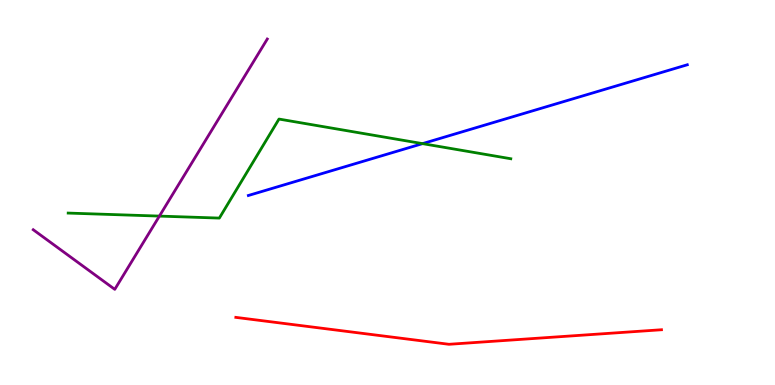[{'lines': ['blue', 'red'], 'intersections': []}, {'lines': ['green', 'red'], 'intersections': []}, {'lines': ['purple', 'red'], 'intersections': []}, {'lines': ['blue', 'green'], 'intersections': [{'x': 5.45, 'y': 6.27}]}, {'lines': ['blue', 'purple'], 'intersections': []}, {'lines': ['green', 'purple'], 'intersections': [{'x': 2.06, 'y': 4.39}]}]